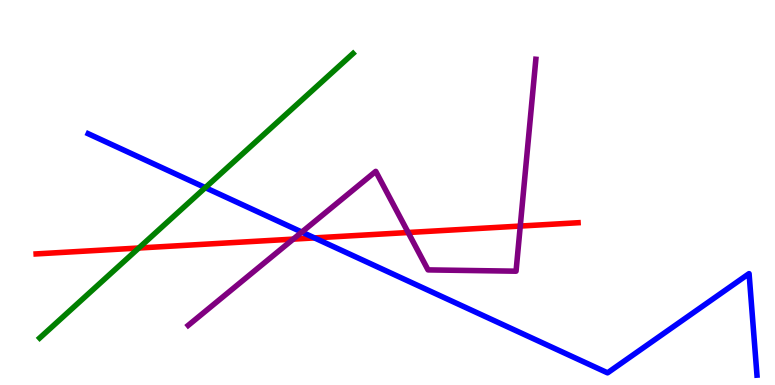[{'lines': ['blue', 'red'], 'intersections': [{'x': 4.06, 'y': 3.82}]}, {'lines': ['green', 'red'], 'intersections': [{'x': 1.79, 'y': 3.56}]}, {'lines': ['purple', 'red'], 'intersections': [{'x': 3.78, 'y': 3.79}, {'x': 5.27, 'y': 3.96}, {'x': 6.71, 'y': 4.13}]}, {'lines': ['blue', 'green'], 'intersections': [{'x': 2.65, 'y': 5.13}]}, {'lines': ['blue', 'purple'], 'intersections': [{'x': 3.89, 'y': 3.97}]}, {'lines': ['green', 'purple'], 'intersections': []}]